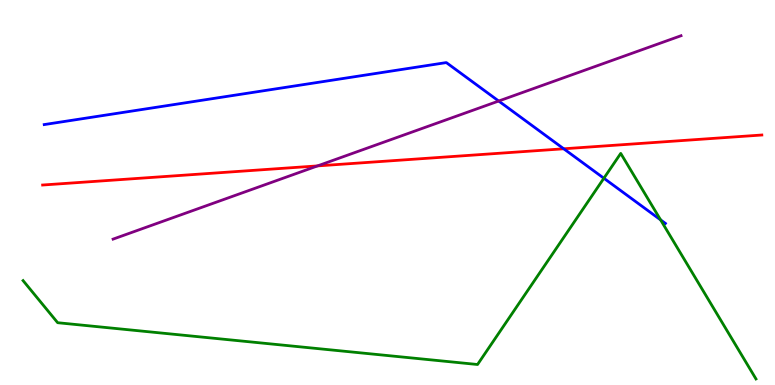[{'lines': ['blue', 'red'], 'intersections': [{'x': 7.27, 'y': 6.14}]}, {'lines': ['green', 'red'], 'intersections': []}, {'lines': ['purple', 'red'], 'intersections': [{'x': 4.1, 'y': 5.69}]}, {'lines': ['blue', 'green'], 'intersections': [{'x': 7.79, 'y': 5.37}, {'x': 8.52, 'y': 4.29}]}, {'lines': ['blue', 'purple'], 'intersections': [{'x': 6.43, 'y': 7.38}]}, {'lines': ['green', 'purple'], 'intersections': []}]